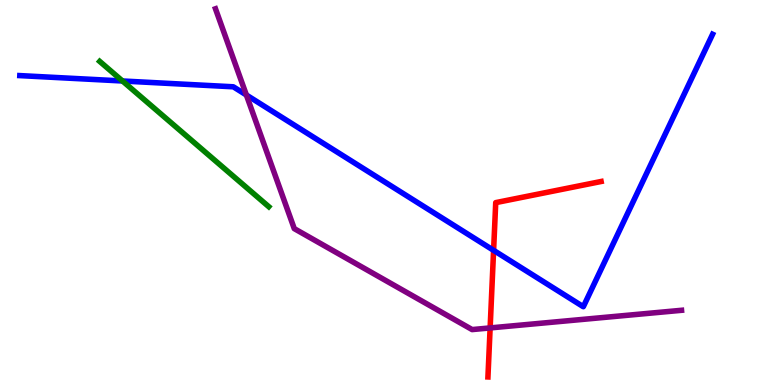[{'lines': ['blue', 'red'], 'intersections': [{'x': 6.37, 'y': 3.5}]}, {'lines': ['green', 'red'], 'intersections': []}, {'lines': ['purple', 'red'], 'intersections': [{'x': 6.32, 'y': 1.48}]}, {'lines': ['blue', 'green'], 'intersections': [{'x': 1.58, 'y': 7.9}]}, {'lines': ['blue', 'purple'], 'intersections': [{'x': 3.18, 'y': 7.53}]}, {'lines': ['green', 'purple'], 'intersections': []}]